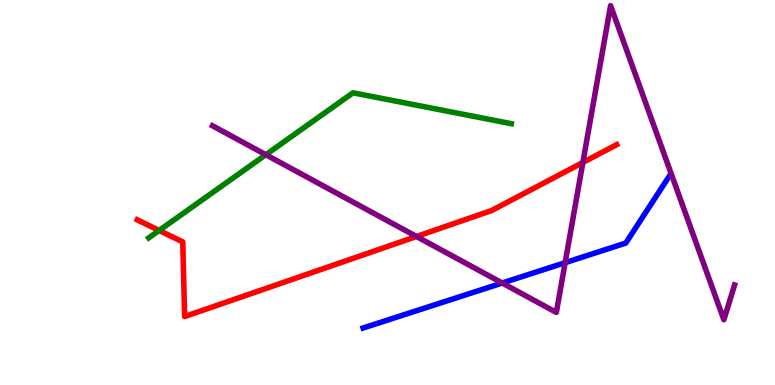[{'lines': ['blue', 'red'], 'intersections': []}, {'lines': ['green', 'red'], 'intersections': [{'x': 2.05, 'y': 4.01}]}, {'lines': ['purple', 'red'], 'intersections': [{'x': 5.37, 'y': 3.86}, {'x': 7.52, 'y': 5.78}]}, {'lines': ['blue', 'green'], 'intersections': []}, {'lines': ['blue', 'purple'], 'intersections': [{'x': 6.48, 'y': 2.65}, {'x': 7.29, 'y': 3.18}]}, {'lines': ['green', 'purple'], 'intersections': [{'x': 3.43, 'y': 5.98}]}]